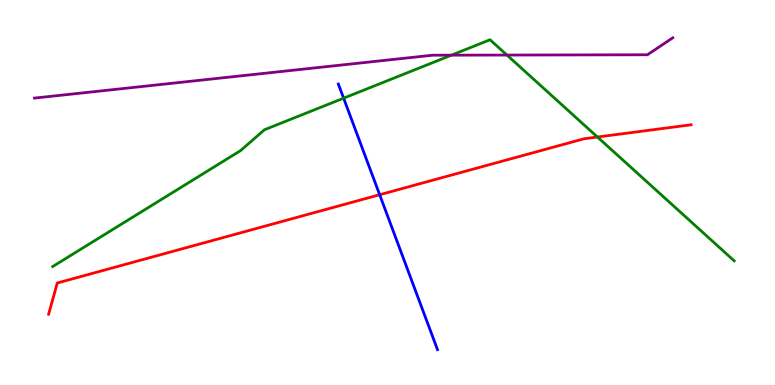[{'lines': ['blue', 'red'], 'intersections': [{'x': 4.9, 'y': 4.94}]}, {'lines': ['green', 'red'], 'intersections': [{'x': 7.71, 'y': 6.44}]}, {'lines': ['purple', 'red'], 'intersections': []}, {'lines': ['blue', 'green'], 'intersections': [{'x': 4.43, 'y': 7.45}]}, {'lines': ['blue', 'purple'], 'intersections': []}, {'lines': ['green', 'purple'], 'intersections': [{'x': 5.82, 'y': 8.57}, {'x': 6.54, 'y': 8.57}]}]